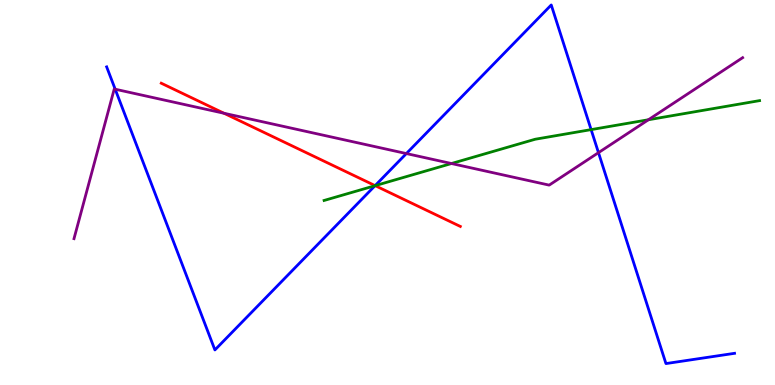[{'lines': ['blue', 'red'], 'intersections': [{'x': 4.84, 'y': 5.18}]}, {'lines': ['green', 'red'], 'intersections': [{'x': 4.84, 'y': 5.18}]}, {'lines': ['purple', 'red'], 'intersections': [{'x': 2.89, 'y': 7.06}]}, {'lines': ['blue', 'green'], 'intersections': [{'x': 4.84, 'y': 5.18}, {'x': 7.63, 'y': 6.63}]}, {'lines': ['blue', 'purple'], 'intersections': [{'x': 1.49, 'y': 7.68}, {'x': 5.24, 'y': 6.01}, {'x': 7.72, 'y': 6.04}]}, {'lines': ['green', 'purple'], 'intersections': [{'x': 5.83, 'y': 5.75}, {'x': 8.37, 'y': 6.89}]}]